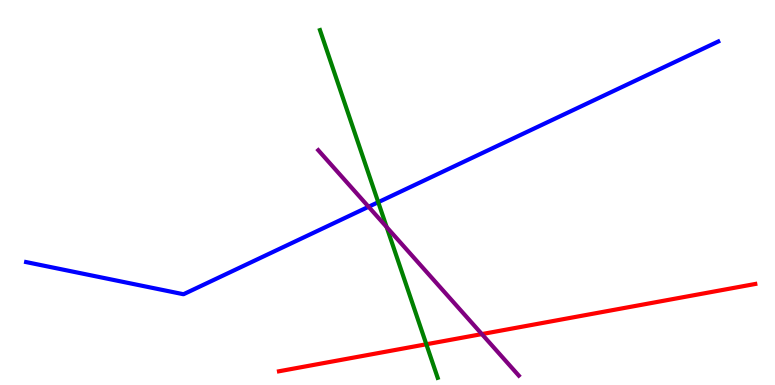[{'lines': ['blue', 'red'], 'intersections': []}, {'lines': ['green', 'red'], 'intersections': [{'x': 5.5, 'y': 1.06}]}, {'lines': ['purple', 'red'], 'intersections': [{'x': 6.22, 'y': 1.32}]}, {'lines': ['blue', 'green'], 'intersections': [{'x': 4.88, 'y': 4.75}]}, {'lines': ['blue', 'purple'], 'intersections': [{'x': 4.76, 'y': 4.63}]}, {'lines': ['green', 'purple'], 'intersections': [{'x': 4.99, 'y': 4.1}]}]